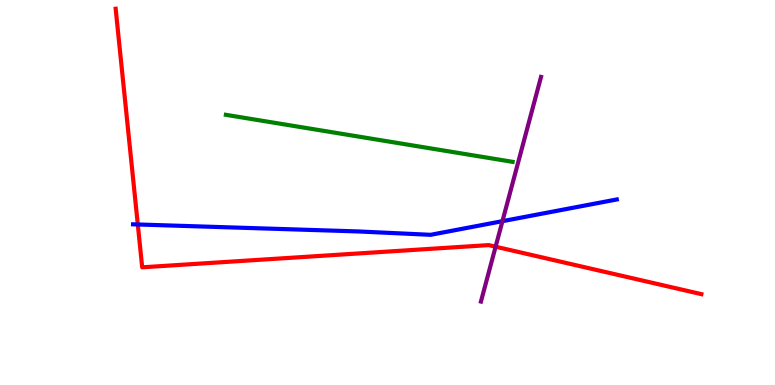[{'lines': ['blue', 'red'], 'intersections': [{'x': 1.78, 'y': 4.17}]}, {'lines': ['green', 'red'], 'intersections': []}, {'lines': ['purple', 'red'], 'intersections': [{'x': 6.39, 'y': 3.59}]}, {'lines': ['blue', 'green'], 'intersections': []}, {'lines': ['blue', 'purple'], 'intersections': [{'x': 6.48, 'y': 4.26}]}, {'lines': ['green', 'purple'], 'intersections': []}]